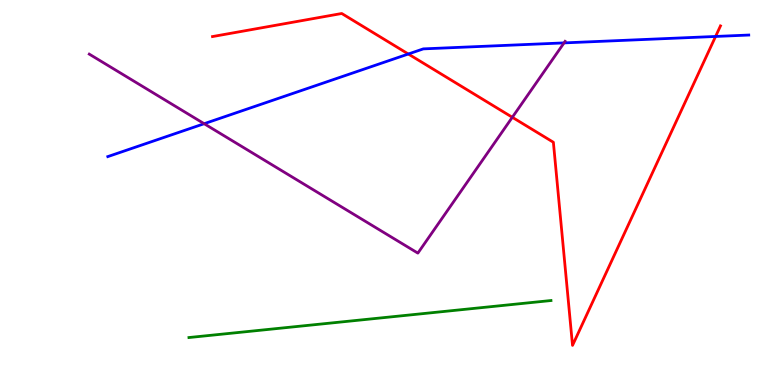[{'lines': ['blue', 'red'], 'intersections': [{'x': 5.27, 'y': 8.6}, {'x': 9.23, 'y': 9.05}]}, {'lines': ['green', 'red'], 'intersections': []}, {'lines': ['purple', 'red'], 'intersections': [{'x': 6.61, 'y': 6.95}]}, {'lines': ['blue', 'green'], 'intersections': []}, {'lines': ['blue', 'purple'], 'intersections': [{'x': 2.63, 'y': 6.79}, {'x': 7.28, 'y': 8.89}]}, {'lines': ['green', 'purple'], 'intersections': []}]